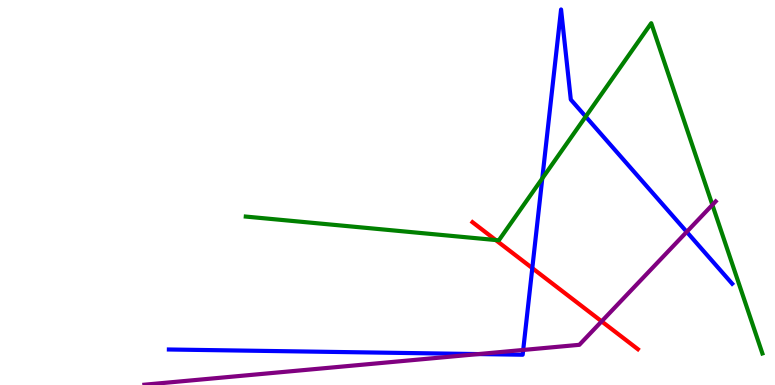[{'lines': ['blue', 'red'], 'intersections': [{'x': 6.87, 'y': 3.04}]}, {'lines': ['green', 'red'], 'intersections': [{'x': 6.4, 'y': 3.77}]}, {'lines': ['purple', 'red'], 'intersections': [{'x': 7.76, 'y': 1.65}]}, {'lines': ['blue', 'green'], 'intersections': [{'x': 7.0, 'y': 5.36}, {'x': 7.56, 'y': 6.97}]}, {'lines': ['blue', 'purple'], 'intersections': [{'x': 6.17, 'y': 0.803}, {'x': 6.75, 'y': 0.91}, {'x': 8.86, 'y': 3.98}]}, {'lines': ['green', 'purple'], 'intersections': [{'x': 9.19, 'y': 4.68}]}]